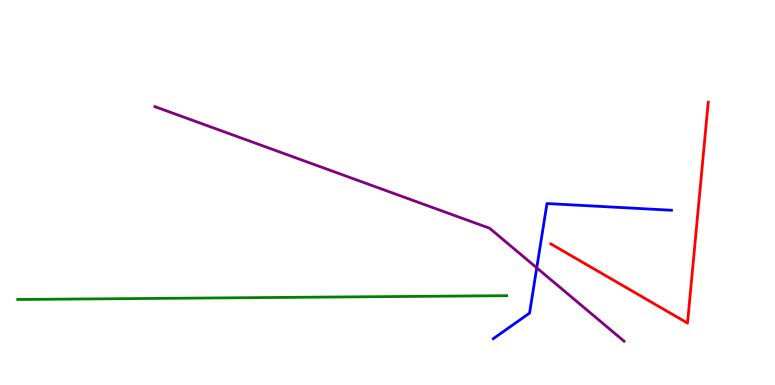[{'lines': ['blue', 'red'], 'intersections': []}, {'lines': ['green', 'red'], 'intersections': []}, {'lines': ['purple', 'red'], 'intersections': []}, {'lines': ['blue', 'green'], 'intersections': []}, {'lines': ['blue', 'purple'], 'intersections': [{'x': 6.93, 'y': 3.04}]}, {'lines': ['green', 'purple'], 'intersections': []}]